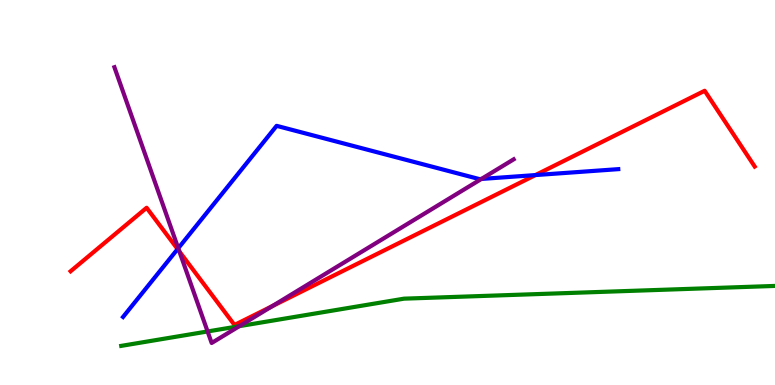[{'lines': ['blue', 'red'], 'intersections': [{'x': 2.29, 'y': 3.53}, {'x': 6.91, 'y': 5.45}]}, {'lines': ['green', 'red'], 'intersections': []}, {'lines': ['purple', 'red'], 'intersections': [{'x': 2.31, 'y': 3.47}, {'x': 3.51, 'y': 2.05}]}, {'lines': ['blue', 'green'], 'intersections': []}, {'lines': ['blue', 'purple'], 'intersections': [{'x': 2.3, 'y': 3.55}, {'x': 6.21, 'y': 5.35}]}, {'lines': ['green', 'purple'], 'intersections': [{'x': 2.68, 'y': 1.39}, {'x': 3.09, 'y': 1.53}]}]